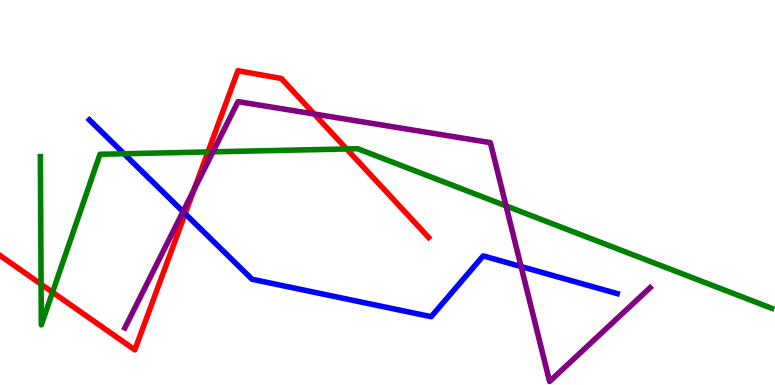[{'lines': ['blue', 'red'], 'intersections': [{'x': 2.39, 'y': 4.45}]}, {'lines': ['green', 'red'], 'intersections': [{'x': 0.53, 'y': 2.62}, {'x': 0.678, 'y': 2.41}, {'x': 2.68, 'y': 6.05}, {'x': 4.47, 'y': 6.13}]}, {'lines': ['purple', 'red'], 'intersections': [{'x': 2.5, 'y': 5.07}, {'x': 4.05, 'y': 7.04}]}, {'lines': ['blue', 'green'], 'intersections': [{'x': 1.6, 'y': 6.01}]}, {'lines': ['blue', 'purple'], 'intersections': [{'x': 2.36, 'y': 4.5}, {'x': 6.72, 'y': 3.08}]}, {'lines': ['green', 'purple'], 'intersections': [{'x': 2.75, 'y': 6.06}, {'x': 6.53, 'y': 4.65}]}]